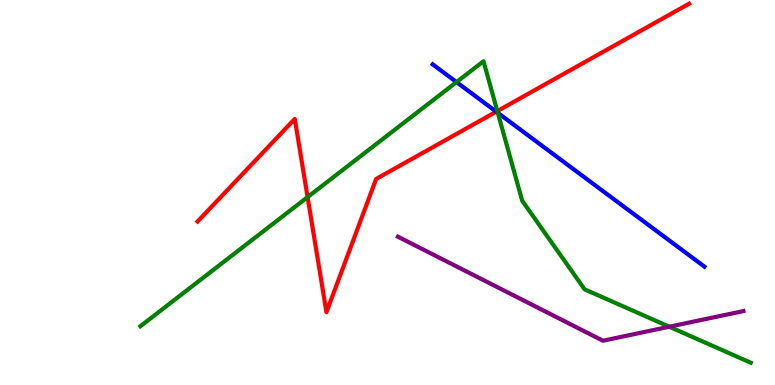[{'lines': ['blue', 'red'], 'intersections': [{'x': 6.4, 'y': 7.1}]}, {'lines': ['green', 'red'], 'intersections': [{'x': 3.97, 'y': 4.88}, {'x': 6.42, 'y': 7.11}]}, {'lines': ['purple', 'red'], 'intersections': []}, {'lines': ['blue', 'green'], 'intersections': [{'x': 5.89, 'y': 7.87}, {'x': 6.42, 'y': 7.07}]}, {'lines': ['blue', 'purple'], 'intersections': []}, {'lines': ['green', 'purple'], 'intersections': [{'x': 8.64, 'y': 1.51}]}]